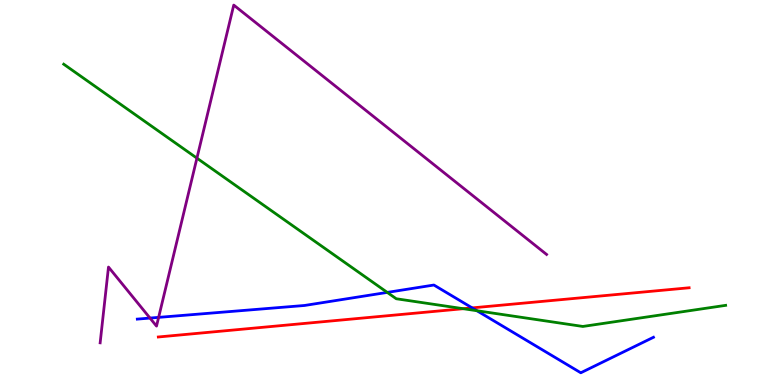[{'lines': ['blue', 'red'], 'intersections': [{'x': 6.09, 'y': 2.0}]}, {'lines': ['green', 'red'], 'intersections': [{'x': 5.98, 'y': 1.98}]}, {'lines': ['purple', 'red'], 'intersections': []}, {'lines': ['blue', 'green'], 'intersections': [{'x': 5.0, 'y': 2.41}, {'x': 6.15, 'y': 1.93}]}, {'lines': ['blue', 'purple'], 'intersections': [{'x': 1.94, 'y': 1.74}, {'x': 2.05, 'y': 1.76}]}, {'lines': ['green', 'purple'], 'intersections': [{'x': 2.54, 'y': 5.89}]}]